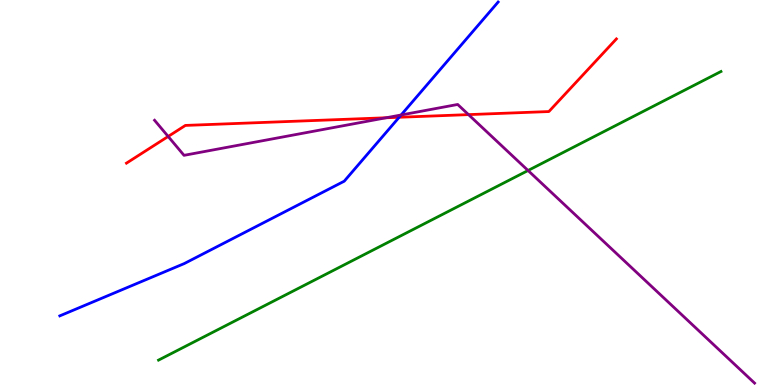[{'lines': ['blue', 'red'], 'intersections': [{'x': 5.15, 'y': 6.95}]}, {'lines': ['green', 'red'], 'intersections': []}, {'lines': ['purple', 'red'], 'intersections': [{'x': 2.17, 'y': 6.46}, {'x': 4.98, 'y': 6.94}, {'x': 6.05, 'y': 7.02}]}, {'lines': ['blue', 'green'], 'intersections': []}, {'lines': ['blue', 'purple'], 'intersections': [{'x': 5.18, 'y': 7.01}]}, {'lines': ['green', 'purple'], 'intersections': [{'x': 6.81, 'y': 5.57}]}]